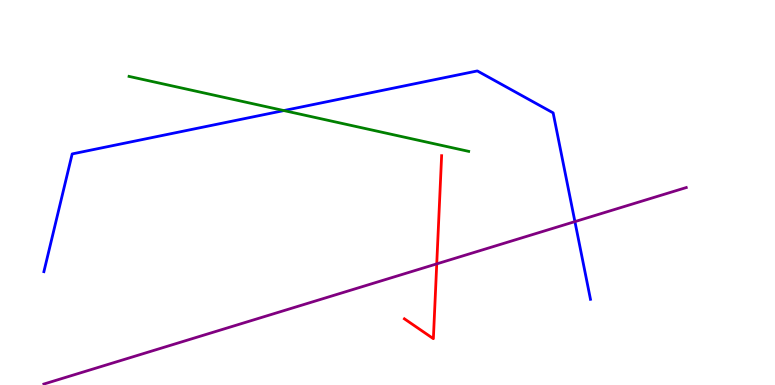[{'lines': ['blue', 'red'], 'intersections': []}, {'lines': ['green', 'red'], 'intersections': []}, {'lines': ['purple', 'red'], 'intersections': [{'x': 5.64, 'y': 3.15}]}, {'lines': ['blue', 'green'], 'intersections': [{'x': 3.66, 'y': 7.13}]}, {'lines': ['blue', 'purple'], 'intersections': [{'x': 7.42, 'y': 4.24}]}, {'lines': ['green', 'purple'], 'intersections': []}]